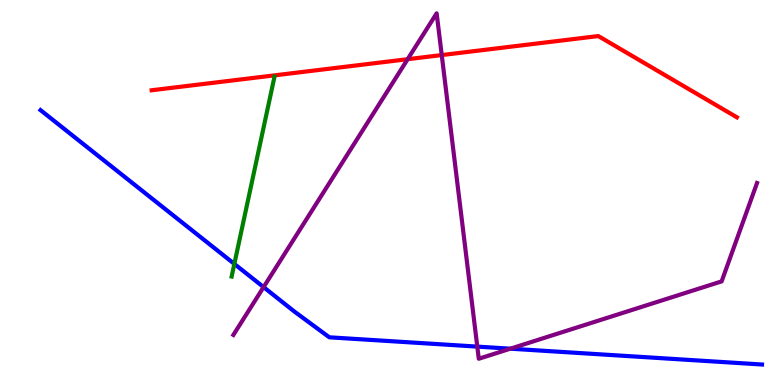[{'lines': ['blue', 'red'], 'intersections': []}, {'lines': ['green', 'red'], 'intersections': []}, {'lines': ['purple', 'red'], 'intersections': [{'x': 5.26, 'y': 8.46}, {'x': 5.7, 'y': 8.57}]}, {'lines': ['blue', 'green'], 'intersections': [{'x': 3.02, 'y': 3.15}]}, {'lines': ['blue', 'purple'], 'intersections': [{'x': 3.4, 'y': 2.54}, {'x': 6.16, 'y': 0.997}, {'x': 6.59, 'y': 0.943}]}, {'lines': ['green', 'purple'], 'intersections': []}]